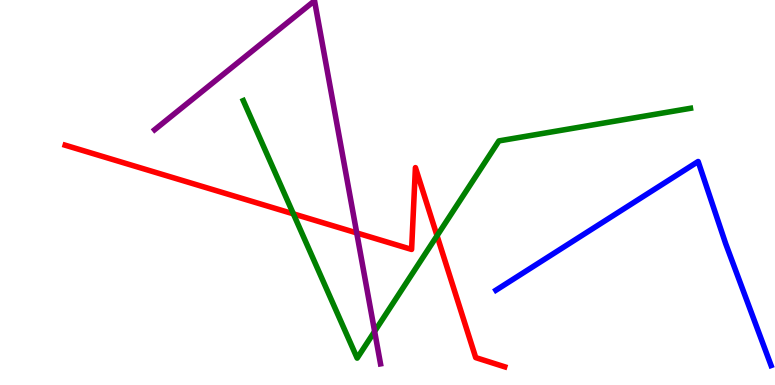[{'lines': ['blue', 'red'], 'intersections': []}, {'lines': ['green', 'red'], 'intersections': [{'x': 3.79, 'y': 4.45}, {'x': 5.64, 'y': 3.88}]}, {'lines': ['purple', 'red'], 'intersections': [{'x': 4.6, 'y': 3.95}]}, {'lines': ['blue', 'green'], 'intersections': []}, {'lines': ['blue', 'purple'], 'intersections': []}, {'lines': ['green', 'purple'], 'intersections': [{'x': 4.83, 'y': 1.39}]}]